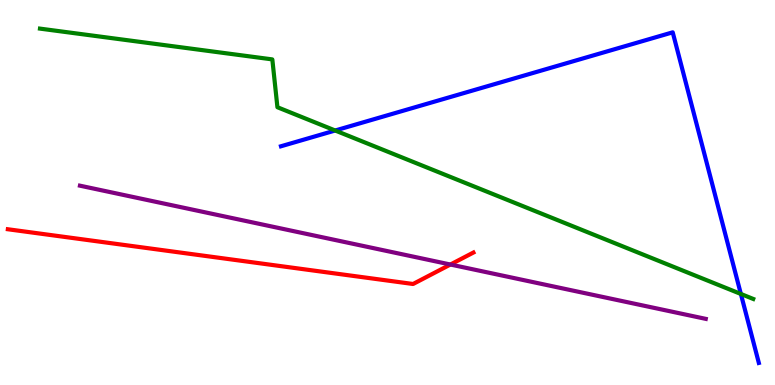[{'lines': ['blue', 'red'], 'intersections': []}, {'lines': ['green', 'red'], 'intersections': []}, {'lines': ['purple', 'red'], 'intersections': [{'x': 5.81, 'y': 3.13}]}, {'lines': ['blue', 'green'], 'intersections': [{'x': 4.32, 'y': 6.61}, {'x': 9.56, 'y': 2.36}]}, {'lines': ['blue', 'purple'], 'intersections': []}, {'lines': ['green', 'purple'], 'intersections': []}]